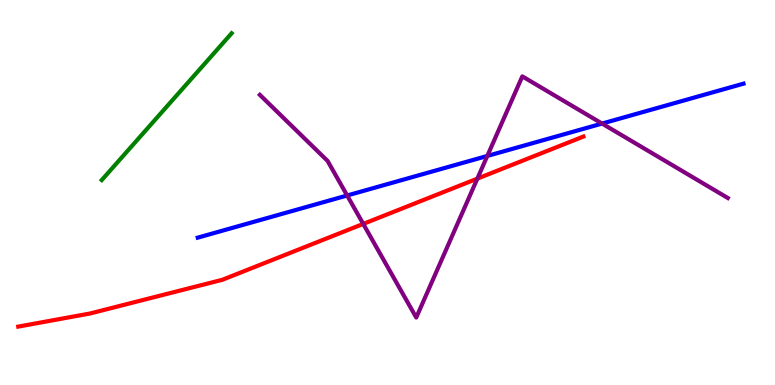[{'lines': ['blue', 'red'], 'intersections': []}, {'lines': ['green', 'red'], 'intersections': []}, {'lines': ['purple', 'red'], 'intersections': [{'x': 4.69, 'y': 4.18}, {'x': 6.16, 'y': 5.36}]}, {'lines': ['blue', 'green'], 'intersections': []}, {'lines': ['blue', 'purple'], 'intersections': [{'x': 4.48, 'y': 4.92}, {'x': 6.29, 'y': 5.95}, {'x': 7.77, 'y': 6.79}]}, {'lines': ['green', 'purple'], 'intersections': []}]